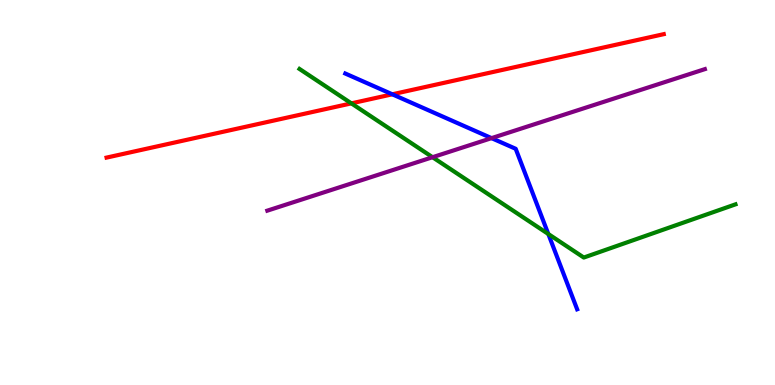[{'lines': ['blue', 'red'], 'intersections': [{'x': 5.06, 'y': 7.55}]}, {'lines': ['green', 'red'], 'intersections': [{'x': 4.53, 'y': 7.32}]}, {'lines': ['purple', 'red'], 'intersections': []}, {'lines': ['blue', 'green'], 'intersections': [{'x': 7.08, 'y': 3.92}]}, {'lines': ['blue', 'purple'], 'intersections': [{'x': 6.34, 'y': 6.41}]}, {'lines': ['green', 'purple'], 'intersections': [{'x': 5.58, 'y': 5.92}]}]